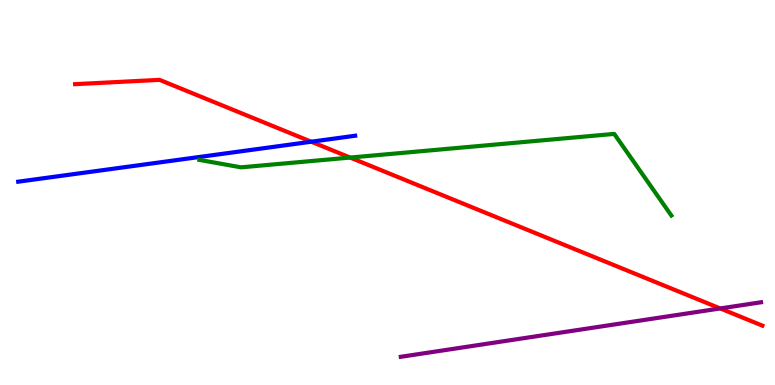[{'lines': ['blue', 'red'], 'intersections': [{'x': 4.02, 'y': 6.32}]}, {'lines': ['green', 'red'], 'intersections': [{'x': 4.52, 'y': 5.91}]}, {'lines': ['purple', 'red'], 'intersections': [{'x': 9.29, 'y': 1.99}]}, {'lines': ['blue', 'green'], 'intersections': []}, {'lines': ['blue', 'purple'], 'intersections': []}, {'lines': ['green', 'purple'], 'intersections': []}]